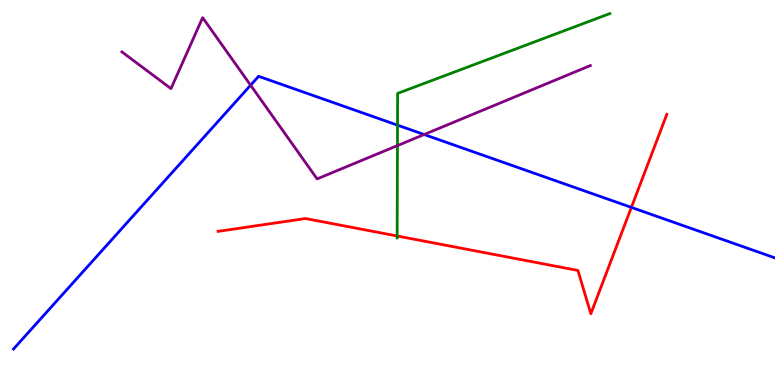[{'lines': ['blue', 'red'], 'intersections': [{'x': 8.15, 'y': 4.61}]}, {'lines': ['green', 'red'], 'intersections': [{'x': 5.12, 'y': 3.87}]}, {'lines': ['purple', 'red'], 'intersections': []}, {'lines': ['blue', 'green'], 'intersections': [{'x': 5.13, 'y': 6.75}]}, {'lines': ['blue', 'purple'], 'intersections': [{'x': 3.23, 'y': 7.79}, {'x': 5.47, 'y': 6.51}]}, {'lines': ['green', 'purple'], 'intersections': [{'x': 5.13, 'y': 6.22}]}]